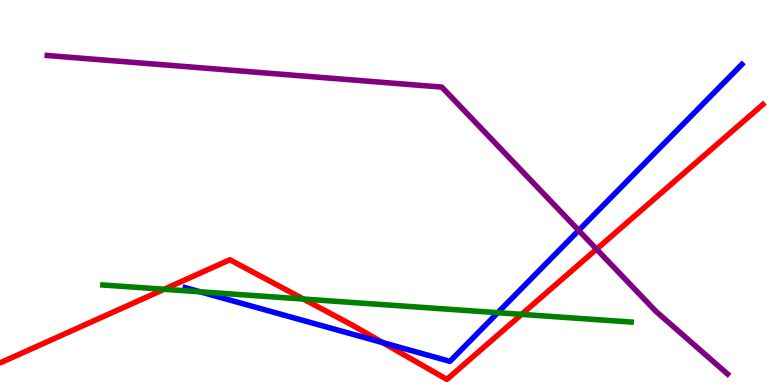[{'lines': ['blue', 'red'], 'intersections': [{'x': 4.94, 'y': 1.1}]}, {'lines': ['green', 'red'], 'intersections': [{'x': 2.12, 'y': 2.49}, {'x': 3.92, 'y': 2.23}, {'x': 6.73, 'y': 1.83}]}, {'lines': ['purple', 'red'], 'intersections': [{'x': 7.7, 'y': 3.53}]}, {'lines': ['blue', 'green'], 'intersections': [{'x': 2.58, 'y': 2.42}, {'x': 6.42, 'y': 1.88}]}, {'lines': ['blue', 'purple'], 'intersections': [{'x': 7.47, 'y': 4.02}]}, {'lines': ['green', 'purple'], 'intersections': []}]